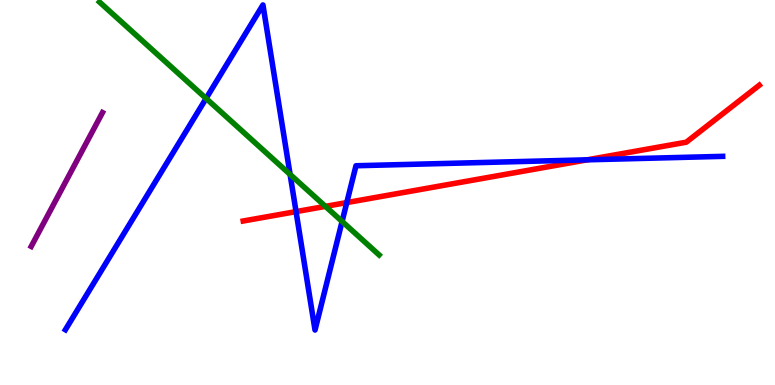[{'lines': ['blue', 'red'], 'intersections': [{'x': 3.82, 'y': 4.5}, {'x': 4.47, 'y': 4.74}, {'x': 7.58, 'y': 5.85}]}, {'lines': ['green', 'red'], 'intersections': [{'x': 4.2, 'y': 4.64}]}, {'lines': ['purple', 'red'], 'intersections': []}, {'lines': ['blue', 'green'], 'intersections': [{'x': 2.66, 'y': 7.44}, {'x': 3.74, 'y': 5.47}, {'x': 4.41, 'y': 4.25}]}, {'lines': ['blue', 'purple'], 'intersections': []}, {'lines': ['green', 'purple'], 'intersections': []}]